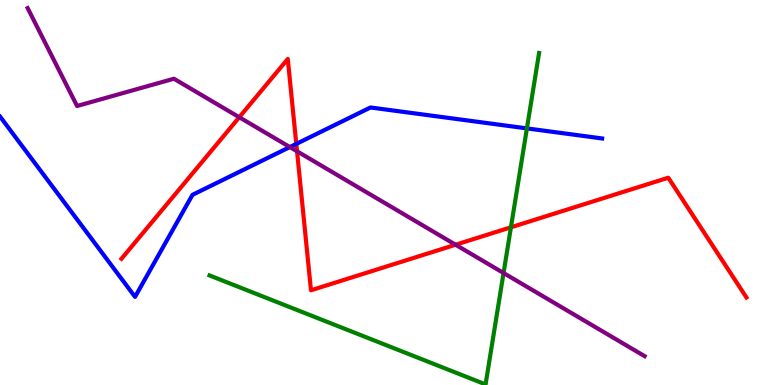[{'lines': ['blue', 'red'], 'intersections': [{'x': 3.82, 'y': 6.26}]}, {'lines': ['green', 'red'], 'intersections': [{'x': 6.59, 'y': 4.1}]}, {'lines': ['purple', 'red'], 'intersections': [{'x': 3.09, 'y': 6.95}, {'x': 3.83, 'y': 6.07}, {'x': 5.88, 'y': 3.64}]}, {'lines': ['blue', 'green'], 'intersections': [{'x': 6.8, 'y': 6.67}]}, {'lines': ['blue', 'purple'], 'intersections': [{'x': 3.74, 'y': 6.18}]}, {'lines': ['green', 'purple'], 'intersections': [{'x': 6.5, 'y': 2.91}]}]